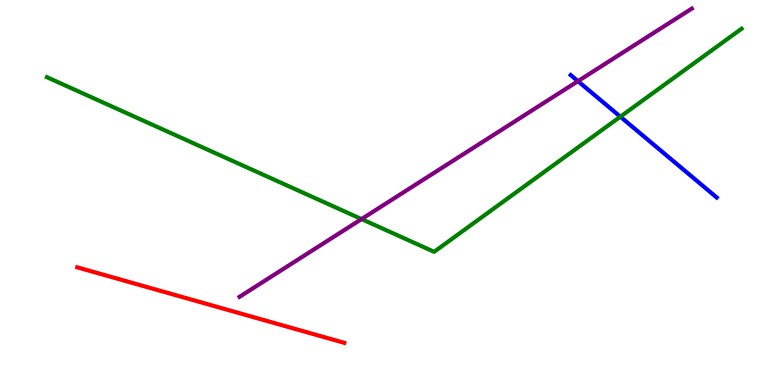[{'lines': ['blue', 'red'], 'intersections': []}, {'lines': ['green', 'red'], 'intersections': []}, {'lines': ['purple', 'red'], 'intersections': []}, {'lines': ['blue', 'green'], 'intersections': [{'x': 8.0, 'y': 6.97}]}, {'lines': ['blue', 'purple'], 'intersections': [{'x': 7.46, 'y': 7.89}]}, {'lines': ['green', 'purple'], 'intersections': [{'x': 4.67, 'y': 4.31}]}]